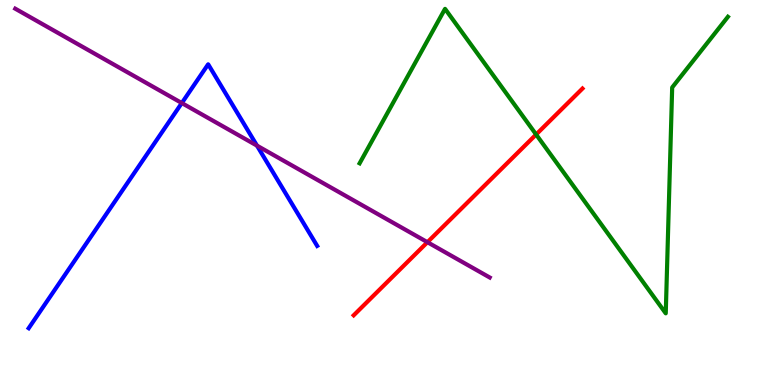[{'lines': ['blue', 'red'], 'intersections': []}, {'lines': ['green', 'red'], 'intersections': [{'x': 6.92, 'y': 6.51}]}, {'lines': ['purple', 'red'], 'intersections': [{'x': 5.52, 'y': 3.71}]}, {'lines': ['blue', 'green'], 'intersections': []}, {'lines': ['blue', 'purple'], 'intersections': [{'x': 2.35, 'y': 7.32}, {'x': 3.32, 'y': 6.22}]}, {'lines': ['green', 'purple'], 'intersections': []}]